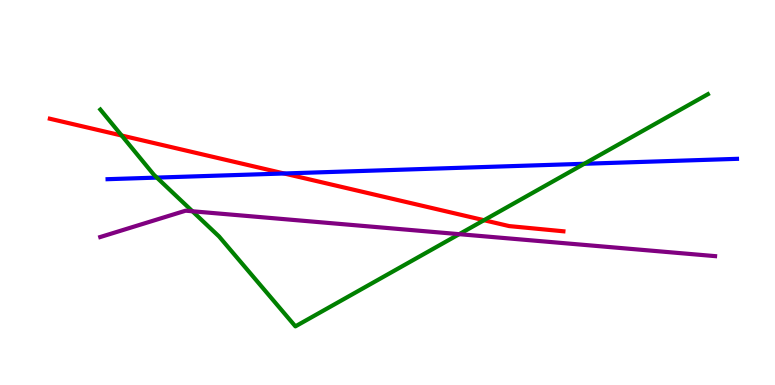[{'lines': ['blue', 'red'], 'intersections': [{'x': 3.67, 'y': 5.49}]}, {'lines': ['green', 'red'], 'intersections': [{'x': 1.57, 'y': 6.48}, {'x': 6.25, 'y': 4.28}]}, {'lines': ['purple', 'red'], 'intersections': []}, {'lines': ['blue', 'green'], 'intersections': [{'x': 2.02, 'y': 5.39}, {'x': 7.54, 'y': 5.75}]}, {'lines': ['blue', 'purple'], 'intersections': []}, {'lines': ['green', 'purple'], 'intersections': [{'x': 2.48, 'y': 4.51}, {'x': 5.93, 'y': 3.92}]}]